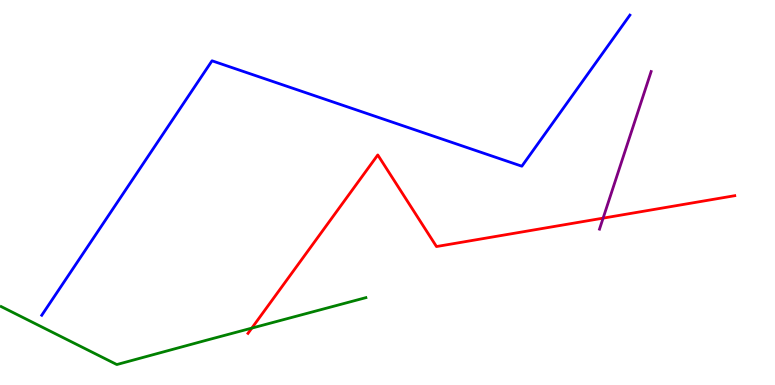[{'lines': ['blue', 'red'], 'intersections': []}, {'lines': ['green', 'red'], 'intersections': [{'x': 3.25, 'y': 1.48}]}, {'lines': ['purple', 'red'], 'intersections': [{'x': 7.78, 'y': 4.33}]}, {'lines': ['blue', 'green'], 'intersections': []}, {'lines': ['blue', 'purple'], 'intersections': []}, {'lines': ['green', 'purple'], 'intersections': []}]